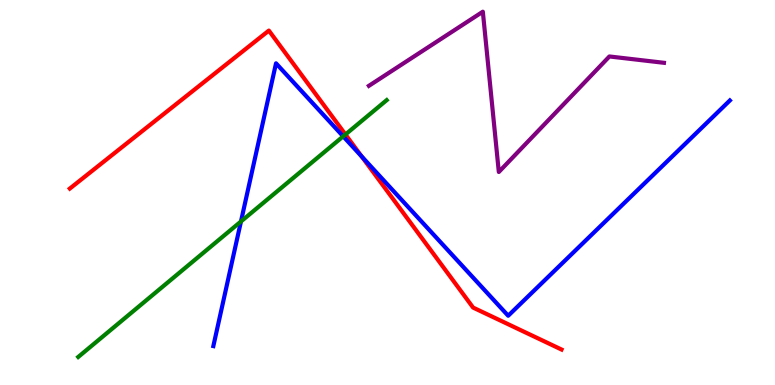[{'lines': ['blue', 'red'], 'intersections': [{'x': 4.67, 'y': 5.94}]}, {'lines': ['green', 'red'], 'intersections': [{'x': 4.46, 'y': 6.51}]}, {'lines': ['purple', 'red'], 'intersections': []}, {'lines': ['blue', 'green'], 'intersections': [{'x': 3.11, 'y': 4.25}, {'x': 4.43, 'y': 6.46}]}, {'lines': ['blue', 'purple'], 'intersections': []}, {'lines': ['green', 'purple'], 'intersections': []}]